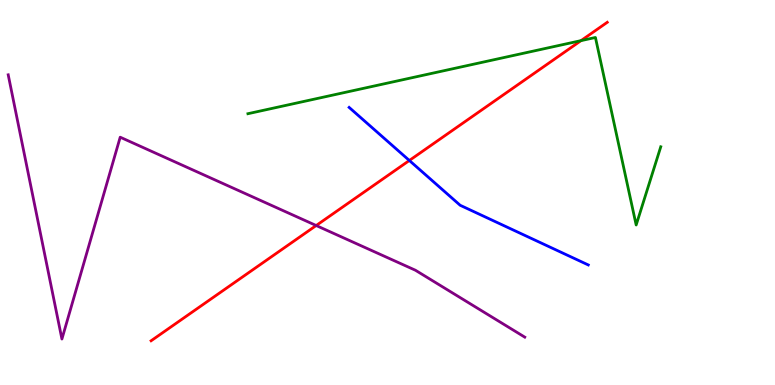[{'lines': ['blue', 'red'], 'intersections': [{'x': 5.28, 'y': 5.83}]}, {'lines': ['green', 'red'], 'intersections': [{'x': 7.5, 'y': 8.94}]}, {'lines': ['purple', 'red'], 'intersections': [{'x': 4.08, 'y': 4.14}]}, {'lines': ['blue', 'green'], 'intersections': []}, {'lines': ['blue', 'purple'], 'intersections': []}, {'lines': ['green', 'purple'], 'intersections': []}]